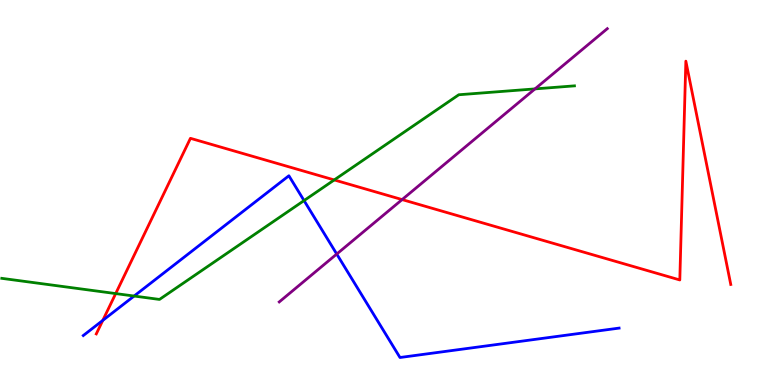[{'lines': ['blue', 'red'], 'intersections': [{'x': 1.33, 'y': 1.68}]}, {'lines': ['green', 'red'], 'intersections': [{'x': 1.49, 'y': 2.37}, {'x': 4.31, 'y': 5.33}]}, {'lines': ['purple', 'red'], 'intersections': [{'x': 5.19, 'y': 4.82}]}, {'lines': ['blue', 'green'], 'intersections': [{'x': 1.73, 'y': 2.31}, {'x': 3.92, 'y': 4.79}]}, {'lines': ['blue', 'purple'], 'intersections': [{'x': 4.34, 'y': 3.4}]}, {'lines': ['green', 'purple'], 'intersections': [{'x': 6.9, 'y': 7.69}]}]